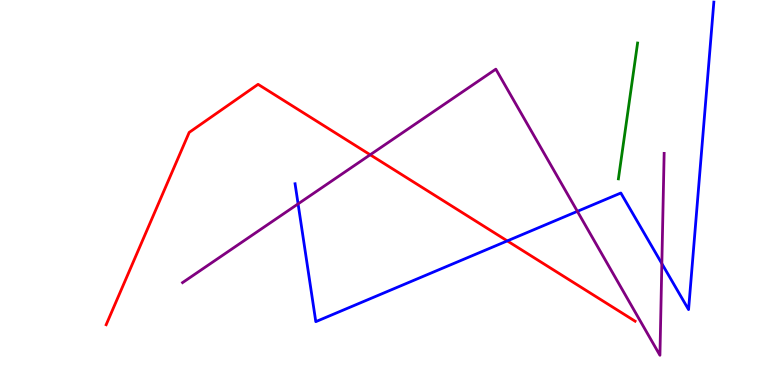[{'lines': ['blue', 'red'], 'intersections': [{'x': 6.55, 'y': 3.74}]}, {'lines': ['green', 'red'], 'intersections': []}, {'lines': ['purple', 'red'], 'intersections': [{'x': 4.78, 'y': 5.98}]}, {'lines': ['blue', 'green'], 'intersections': []}, {'lines': ['blue', 'purple'], 'intersections': [{'x': 3.85, 'y': 4.7}, {'x': 7.45, 'y': 4.51}, {'x': 8.54, 'y': 3.15}]}, {'lines': ['green', 'purple'], 'intersections': []}]